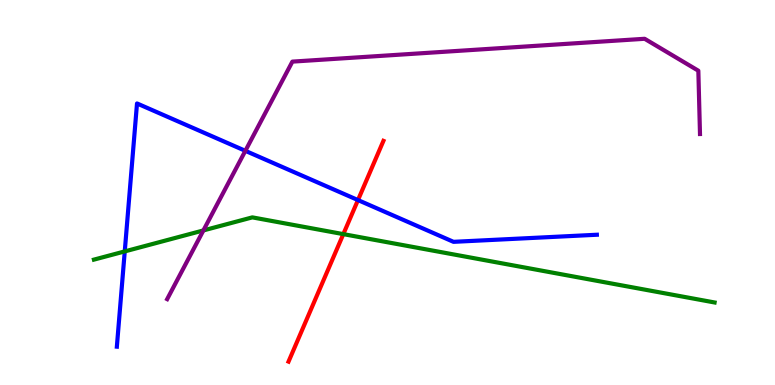[{'lines': ['blue', 'red'], 'intersections': [{'x': 4.62, 'y': 4.8}]}, {'lines': ['green', 'red'], 'intersections': [{'x': 4.43, 'y': 3.92}]}, {'lines': ['purple', 'red'], 'intersections': []}, {'lines': ['blue', 'green'], 'intersections': [{'x': 1.61, 'y': 3.47}]}, {'lines': ['blue', 'purple'], 'intersections': [{'x': 3.17, 'y': 6.08}]}, {'lines': ['green', 'purple'], 'intersections': [{'x': 2.62, 'y': 4.01}]}]